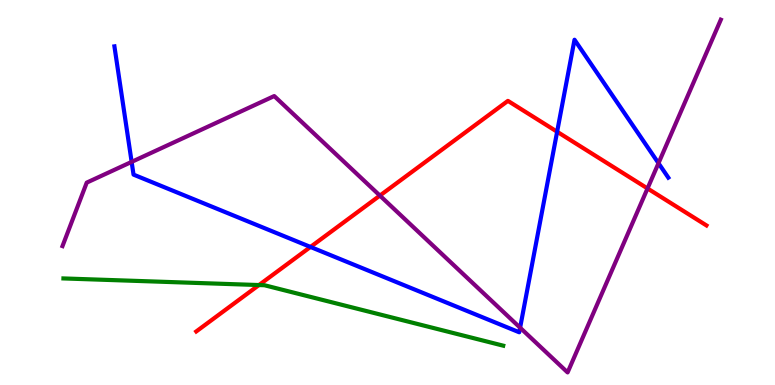[{'lines': ['blue', 'red'], 'intersections': [{'x': 4.01, 'y': 3.59}, {'x': 7.19, 'y': 6.58}]}, {'lines': ['green', 'red'], 'intersections': [{'x': 3.34, 'y': 2.6}]}, {'lines': ['purple', 'red'], 'intersections': [{'x': 4.9, 'y': 4.92}, {'x': 8.36, 'y': 5.11}]}, {'lines': ['blue', 'green'], 'intersections': []}, {'lines': ['blue', 'purple'], 'intersections': [{'x': 1.7, 'y': 5.8}, {'x': 6.71, 'y': 1.49}, {'x': 8.5, 'y': 5.76}]}, {'lines': ['green', 'purple'], 'intersections': []}]